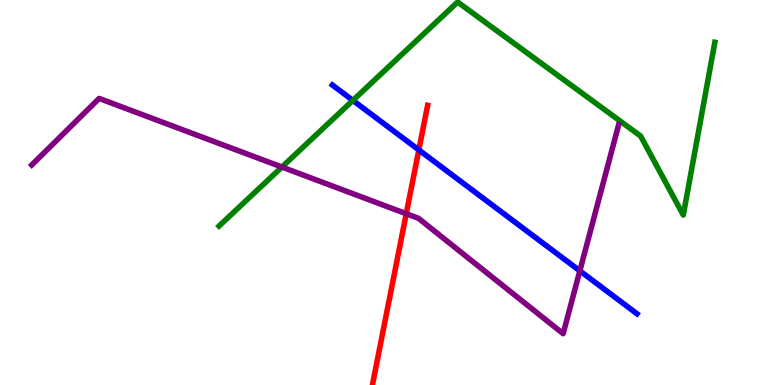[{'lines': ['blue', 'red'], 'intersections': [{'x': 5.4, 'y': 6.11}]}, {'lines': ['green', 'red'], 'intersections': []}, {'lines': ['purple', 'red'], 'intersections': [{'x': 5.24, 'y': 4.45}]}, {'lines': ['blue', 'green'], 'intersections': [{'x': 4.55, 'y': 7.39}]}, {'lines': ['blue', 'purple'], 'intersections': [{'x': 7.48, 'y': 2.97}]}, {'lines': ['green', 'purple'], 'intersections': [{'x': 3.64, 'y': 5.66}]}]